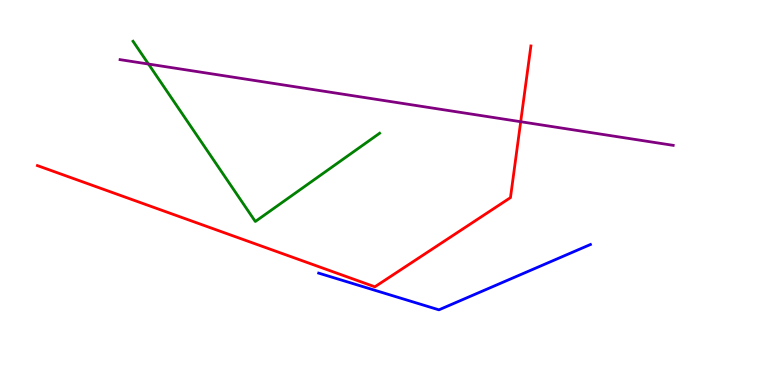[{'lines': ['blue', 'red'], 'intersections': []}, {'lines': ['green', 'red'], 'intersections': []}, {'lines': ['purple', 'red'], 'intersections': [{'x': 6.72, 'y': 6.84}]}, {'lines': ['blue', 'green'], 'intersections': []}, {'lines': ['blue', 'purple'], 'intersections': []}, {'lines': ['green', 'purple'], 'intersections': [{'x': 1.92, 'y': 8.34}]}]